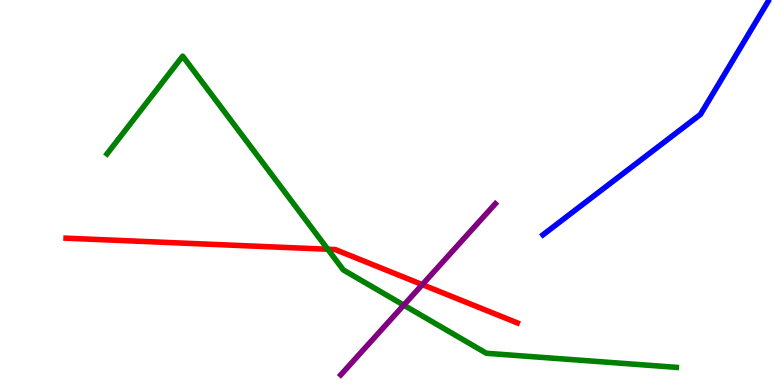[{'lines': ['blue', 'red'], 'intersections': []}, {'lines': ['green', 'red'], 'intersections': [{'x': 4.23, 'y': 3.53}]}, {'lines': ['purple', 'red'], 'intersections': [{'x': 5.45, 'y': 2.61}]}, {'lines': ['blue', 'green'], 'intersections': []}, {'lines': ['blue', 'purple'], 'intersections': []}, {'lines': ['green', 'purple'], 'intersections': [{'x': 5.21, 'y': 2.07}]}]